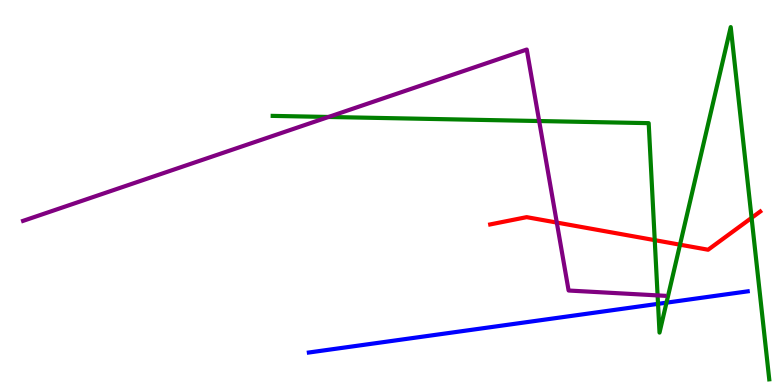[{'lines': ['blue', 'red'], 'intersections': []}, {'lines': ['green', 'red'], 'intersections': [{'x': 8.45, 'y': 3.76}, {'x': 8.77, 'y': 3.64}, {'x': 9.7, 'y': 4.34}]}, {'lines': ['purple', 'red'], 'intersections': [{'x': 7.18, 'y': 4.22}]}, {'lines': ['blue', 'green'], 'intersections': [{'x': 8.49, 'y': 2.11}, {'x': 8.6, 'y': 2.14}]}, {'lines': ['blue', 'purple'], 'intersections': []}, {'lines': ['green', 'purple'], 'intersections': [{'x': 4.24, 'y': 6.96}, {'x': 6.96, 'y': 6.86}, {'x': 8.49, 'y': 2.33}]}]